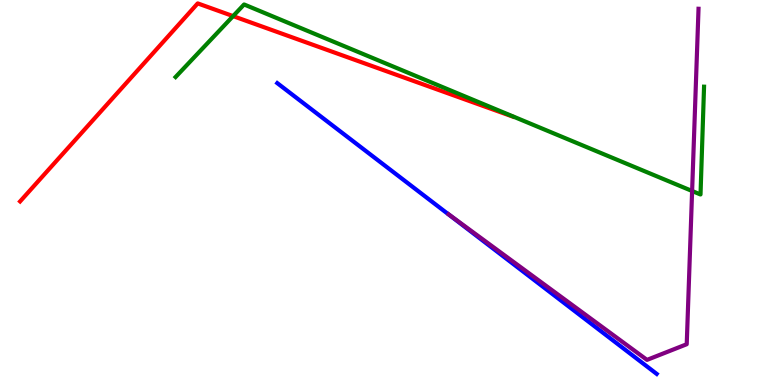[{'lines': ['blue', 'red'], 'intersections': []}, {'lines': ['green', 'red'], 'intersections': [{'x': 3.01, 'y': 9.58}]}, {'lines': ['purple', 'red'], 'intersections': []}, {'lines': ['blue', 'green'], 'intersections': []}, {'lines': ['blue', 'purple'], 'intersections': []}, {'lines': ['green', 'purple'], 'intersections': [{'x': 8.93, 'y': 5.04}]}]